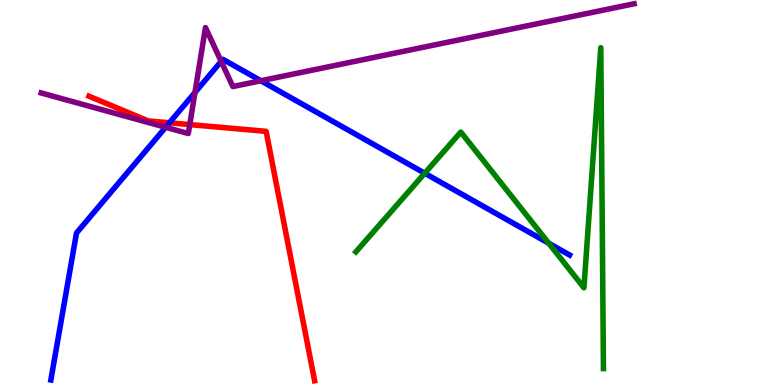[{'lines': ['blue', 'red'], 'intersections': [{'x': 2.19, 'y': 6.81}]}, {'lines': ['green', 'red'], 'intersections': []}, {'lines': ['purple', 'red'], 'intersections': [{'x': 2.45, 'y': 6.76}]}, {'lines': ['blue', 'green'], 'intersections': [{'x': 5.48, 'y': 5.5}, {'x': 7.08, 'y': 3.68}]}, {'lines': ['blue', 'purple'], 'intersections': [{'x': 2.14, 'y': 6.69}, {'x': 2.52, 'y': 7.6}, {'x': 2.85, 'y': 8.41}, {'x': 3.37, 'y': 7.9}]}, {'lines': ['green', 'purple'], 'intersections': []}]